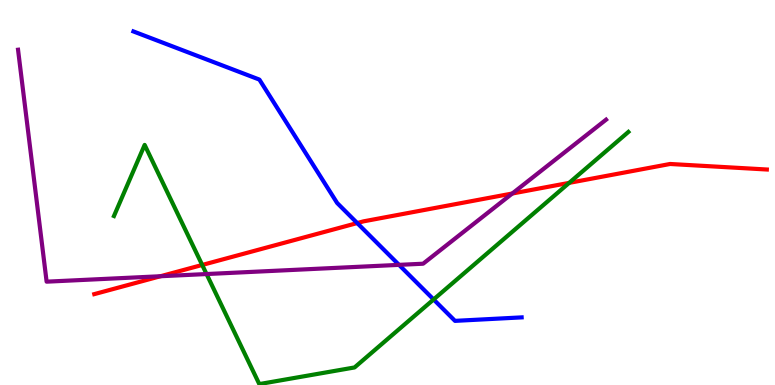[{'lines': ['blue', 'red'], 'intersections': [{'x': 4.61, 'y': 4.21}]}, {'lines': ['green', 'red'], 'intersections': [{'x': 2.61, 'y': 3.12}, {'x': 7.34, 'y': 5.25}]}, {'lines': ['purple', 'red'], 'intersections': [{'x': 2.07, 'y': 2.83}, {'x': 6.61, 'y': 4.97}]}, {'lines': ['blue', 'green'], 'intersections': [{'x': 5.59, 'y': 2.22}]}, {'lines': ['blue', 'purple'], 'intersections': [{'x': 5.15, 'y': 3.12}]}, {'lines': ['green', 'purple'], 'intersections': [{'x': 2.67, 'y': 2.88}]}]